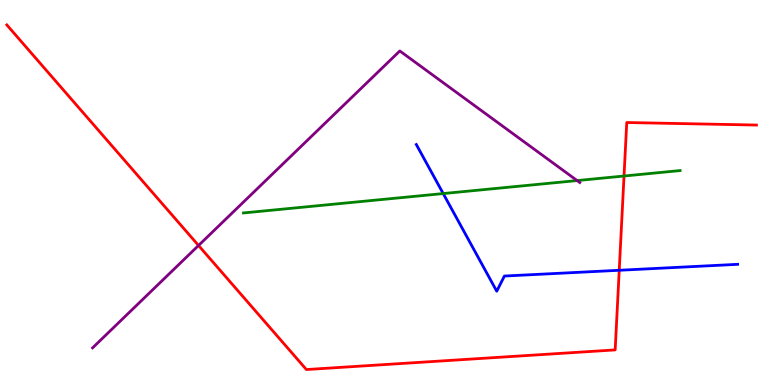[{'lines': ['blue', 'red'], 'intersections': [{'x': 7.99, 'y': 2.98}]}, {'lines': ['green', 'red'], 'intersections': [{'x': 8.05, 'y': 5.43}]}, {'lines': ['purple', 'red'], 'intersections': [{'x': 2.56, 'y': 3.62}]}, {'lines': ['blue', 'green'], 'intersections': [{'x': 5.72, 'y': 4.97}]}, {'lines': ['blue', 'purple'], 'intersections': []}, {'lines': ['green', 'purple'], 'intersections': [{'x': 7.45, 'y': 5.31}]}]